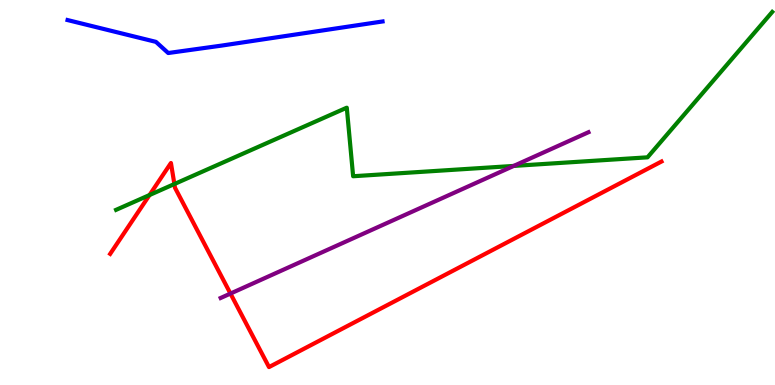[{'lines': ['blue', 'red'], 'intersections': []}, {'lines': ['green', 'red'], 'intersections': [{'x': 1.93, 'y': 4.93}, {'x': 2.25, 'y': 5.22}]}, {'lines': ['purple', 'red'], 'intersections': [{'x': 2.97, 'y': 2.37}]}, {'lines': ['blue', 'green'], 'intersections': []}, {'lines': ['blue', 'purple'], 'intersections': []}, {'lines': ['green', 'purple'], 'intersections': [{'x': 6.63, 'y': 5.69}]}]